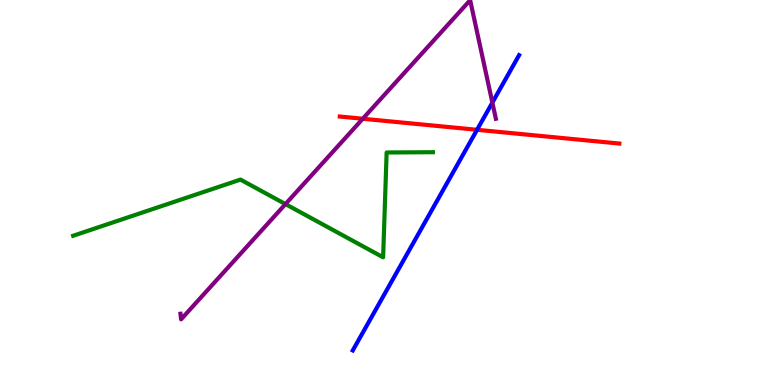[{'lines': ['blue', 'red'], 'intersections': [{'x': 6.16, 'y': 6.63}]}, {'lines': ['green', 'red'], 'intersections': []}, {'lines': ['purple', 'red'], 'intersections': [{'x': 4.68, 'y': 6.92}]}, {'lines': ['blue', 'green'], 'intersections': []}, {'lines': ['blue', 'purple'], 'intersections': [{'x': 6.35, 'y': 7.33}]}, {'lines': ['green', 'purple'], 'intersections': [{'x': 3.68, 'y': 4.7}]}]